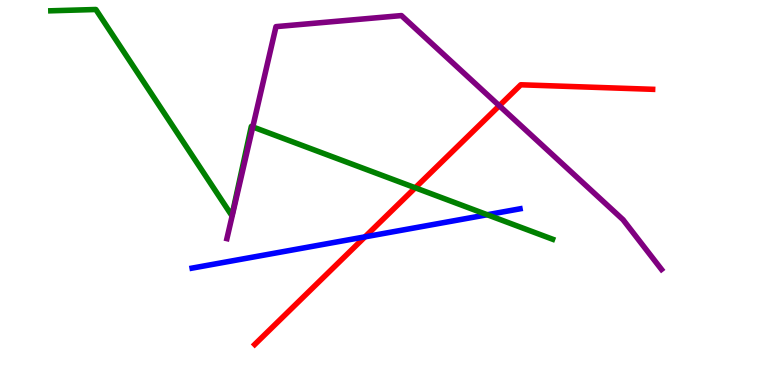[{'lines': ['blue', 'red'], 'intersections': [{'x': 4.71, 'y': 3.85}]}, {'lines': ['green', 'red'], 'intersections': [{'x': 5.36, 'y': 5.12}]}, {'lines': ['purple', 'red'], 'intersections': [{'x': 6.44, 'y': 7.25}]}, {'lines': ['blue', 'green'], 'intersections': [{'x': 6.29, 'y': 4.42}]}, {'lines': ['blue', 'purple'], 'intersections': []}, {'lines': ['green', 'purple'], 'intersections': [{'x': 3.26, 'y': 6.7}]}]